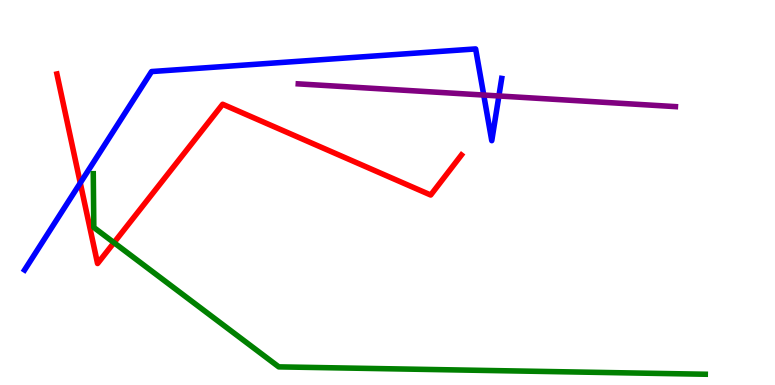[{'lines': ['blue', 'red'], 'intersections': [{'x': 1.04, 'y': 5.25}]}, {'lines': ['green', 'red'], 'intersections': [{'x': 1.47, 'y': 3.7}]}, {'lines': ['purple', 'red'], 'intersections': []}, {'lines': ['blue', 'green'], 'intersections': []}, {'lines': ['blue', 'purple'], 'intersections': [{'x': 6.24, 'y': 7.53}, {'x': 6.44, 'y': 7.51}]}, {'lines': ['green', 'purple'], 'intersections': []}]